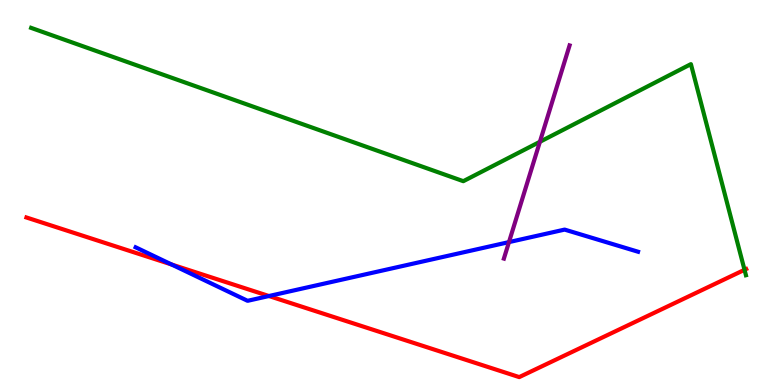[{'lines': ['blue', 'red'], 'intersections': [{'x': 2.21, 'y': 3.13}, {'x': 3.47, 'y': 2.31}]}, {'lines': ['green', 'red'], 'intersections': [{'x': 9.61, 'y': 2.99}]}, {'lines': ['purple', 'red'], 'intersections': []}, {'lines': ['blue', 'green'], 'intersections': []}, {'lines': ['blue', 'purple'], 'intersections': [{'x': 6.57, 'y': 3.71}]}, {'lines': ['green', 'purple'], 'intersections': [{'x': 6.97, 'y': 6.32}]}]